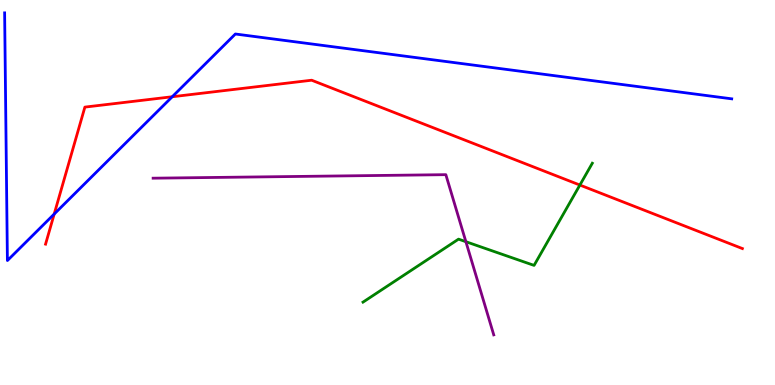[{'lines': ['blue', 'red'], 'intersections': [{'x': 0.699, 'y': 4.44}, {'x': 2.22, 'y': 7.49}]}, {'lines': ['green', 'red'], 'intersections': [{'x': 7.48, 'y': 5.19}]}, {'lines': ['purple', 'red'], 'intersections': []}, {'lines': ['blue', 'green'], 'intersections': []}, {'lines': ['blue', 'purple'], 'intersections': []}, {'lines': ['green', 'purple'], 'intersections': [{'x': 6.01, 'y': 3.72}]}]